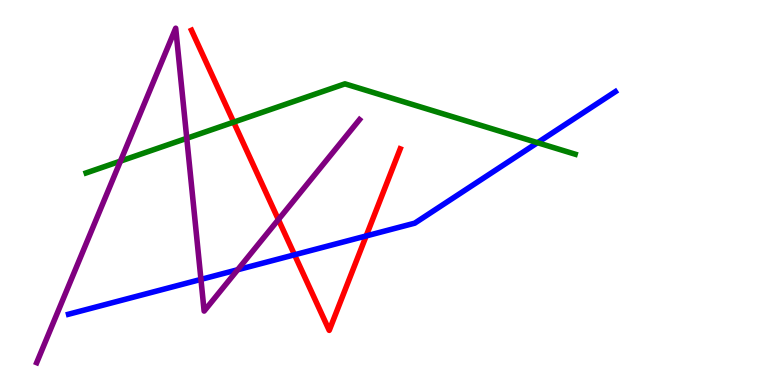[{'lines': ['blue', 'red'], 'intersections': [{'x': 3.8, 'y': 3.38}, {'x': 4.72, 'y': 3.87}]}, {'lines': ['green', 'red'], 'intersections': [{'x': 3.02, 'y': 6.83}]}, {'lines': ['purple', 'red'], 'intersections': [{'x': 3.59, 'y': 4.3}]}, {'lines': ['blue', 'green'], 'intersections': [{'x': 6.94, 'y': 6.29}]}, {'lines': ['blue', 'purple'], 'intersections': [{'x': 2.59, 'y': 2.74}, {'x': 3.07, 'y': 2.99}]}, {'lines': ['green', 'purple'], 'intersections': [{'x': 1.55, 'y': 5.82}, {'x': 2.41, 'y': 6.41}]}]